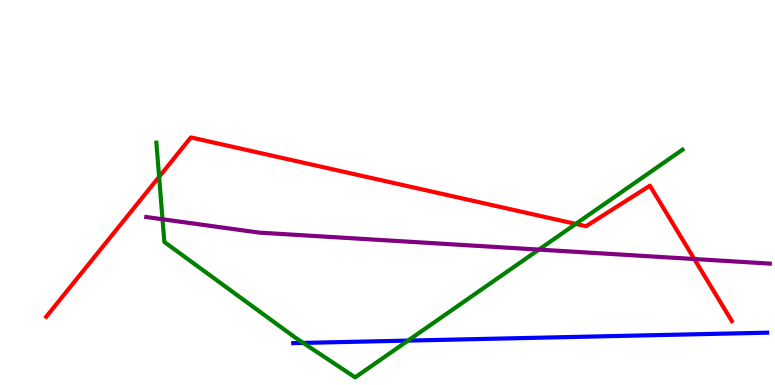[{'lines': ['blue', 'red'], 'intersections': []}, {'lines': ['green', 'red'], 'intersections': [{'x': 2.05, 'y': 5.41}, {'x': 7.43, 'y': 4.18}]}, {'lines': ['purple', 'red'], 'intersections': [{'x': 8.96, 'y': 3.27}]}, {'lines': ['blue', 'green'], 'intersections': [{'x': 3.91, 'y': 1.09}, {'x': 5.26, 'y': 1.15}]}, {'lines': ['blue', 'purple'], 'intersections': []}, {'lines': ['green', 'purple'], 'intersections': [{'x': 2.1, 'y': 4.3}, {'x': 6.95, 'y': 3.52}]}]